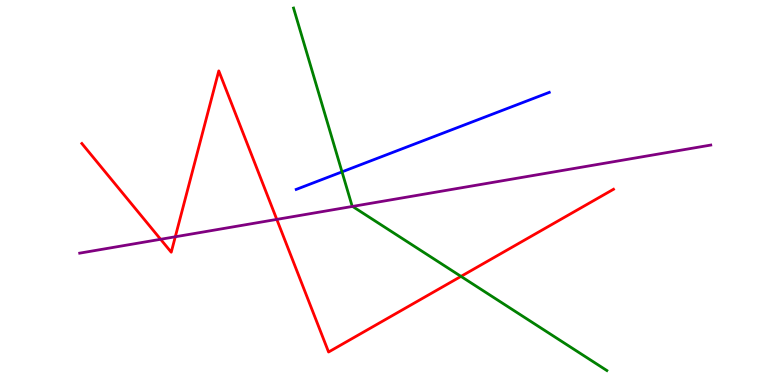[{'lines': ['blue', 'red'], 'intersections': []}, {'lines': ['green', 'red'], 'intersections': [{'x': 5.95, 'y': 2.82}]}, {'lines': ['purple', 'red'], 'intersections': [{'x': 2.07, 'y': 3.78}, {'x': 2.26, 'y': 3.85}, {'x': 3.57, 'y': 4.3}]}, {'lines': ['blue', 'green'], 'intersections': [{'x': 4.41, 'y': 5.54}]}, {'lines': ['blue', 'purple'], 'intersections': []}, {'lines': ['green', 'purple'], 'intersections': [{'x': 4.55, 'y': 4.64}]}]